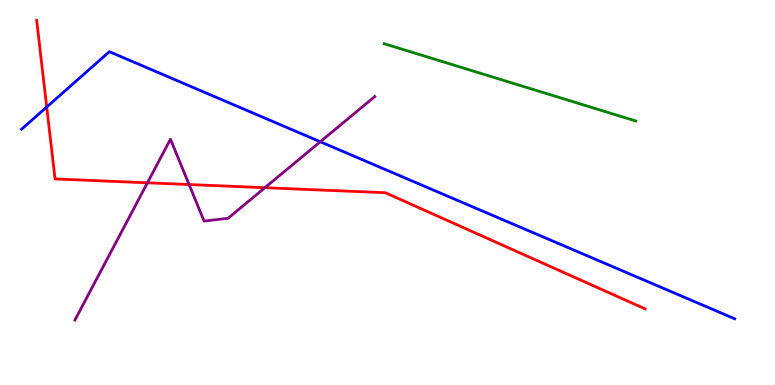[{'lines': ['blue', 'red'], 'intersections': [{'x': 0.603, 'y': 7.22}]}, {'lines': ['green', 'red'], 'intersections': []}, {'lines': ['purple', 'red'], 'intersections': [{'x': 1.9, 'y': 5.25}, {'x': 2.44, 'y': 5.21}, {'x': 3.42, 'y': 5.12}]}, {'lines': ['blue', 'green'], 'intersections': []}, {'lines': ['blue', 'purple'], 'intersections': [{'x': 4.13, 'y': 6.32}]}, {'lines': ['green', 'purple'], 'intersections': []}]